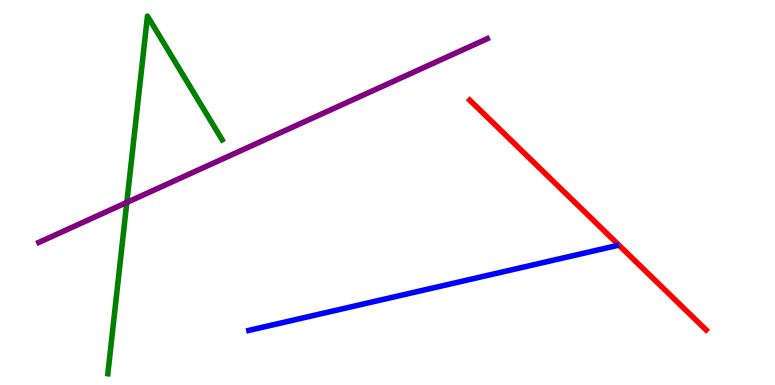[{'lines': ['blue', 'red'], 'intersections': []}, {'lines': ['green', 'red'], 'intersections': []}, {'lines': ['purple', 'red'], 'intersections': []}, {'lines': ['blue', 'green'], 'intersections': []}, {'lines': ['blue', 'purple'], 'intersections': []}, {'lines': ['green', 'purple'], 'intersections': [{'x': 1.64, 'y': 4.74}]}]